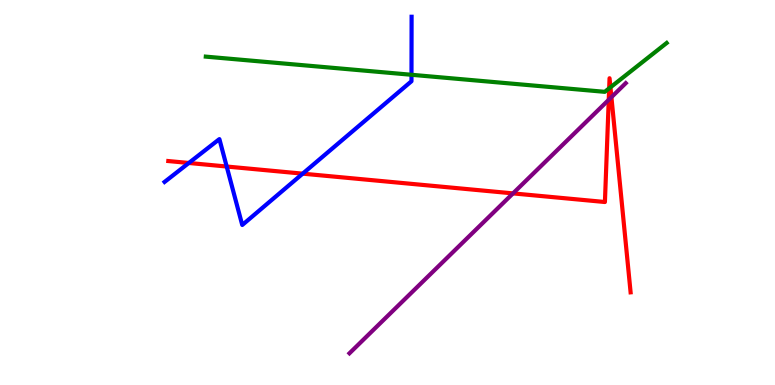[{'lines': ['blue', 'red'], 'intersections': [{'x': 2.44, 'y': 5.77}, {'x': 2.93, 'y': 5.67}, {'x': 3.91, 'y': 5.49}]}, {'lines': ['green', 'red'], 'intersections': [{'x': 7.86, 'y': 7.71}, {'x': 7.88, 'y': 7.73}]}, {'lines': ['purple', 'red'], 'intersections': [{'x': 6.62, 'y': 4.98}, {'x': 7.85, 'y': 7.41}, {'x': 7.89, 'y': 7.48}]}, {'lines': ['blue', 'green'], 'intersections': [{'x': 5.31, 'y': 8.06}]}, {'lines': ['blue', 'purple'], 'intersections': []}, {'lines': ['green', 'purple'], 'intersections': []}]